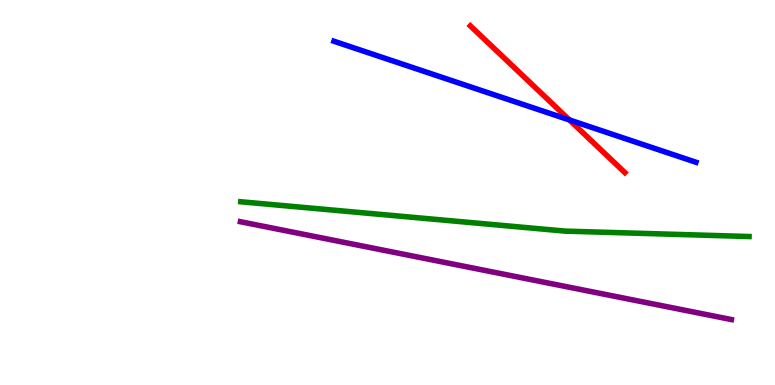[{'lines': ['blue', 'red'], 'intersections': [{'x': 7.35, 'y': 6.88}]}, {'lines': ['green', 'red'], 'intersections': []}, {'lines': ['purple', 'red'], 'intersections': []}, {'lines': ['blue', 'green'], 'intersections': []}, {'lines': ['blue', 'purple'], 'intersections': []}, {'lines': ['green', 'purple'], 'intersections': []}]